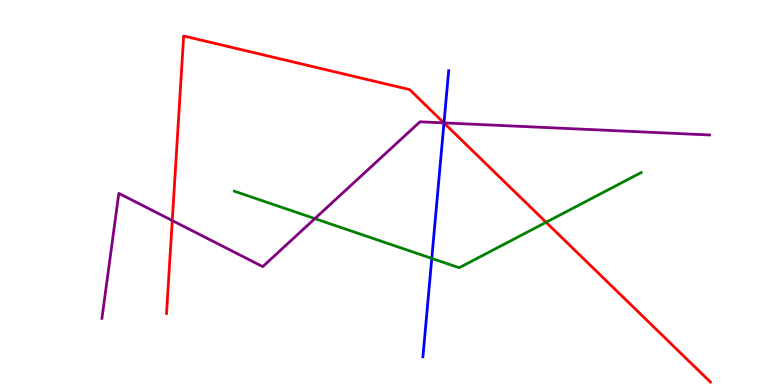[{'lines': ['blue', 'red'], 'intersections': [{'x': 5.73, 'y': 6.81}]}, {'lines': ['green', 'red'], 'intersections': [{'x': 7.05, 'y': 4.23}]}, {'lines': ['purple', 'red'], 'intersections': [{'x': 2.22, 'y': 4.27}, {'x': 5.73, 'y': 6.81}]}, {'lines': ['blue', 'green'], 'intersections': [{'x': 5.57, 'y': 3.29}]}, {'lines': ['blue', 'purple'], 'intersections': [{'x': 5.73, 'y': 6.81}]}, {'lines': ['green', 'purple'], 'intersections': [{'x': 4.06, 'y': 4.32}]}]